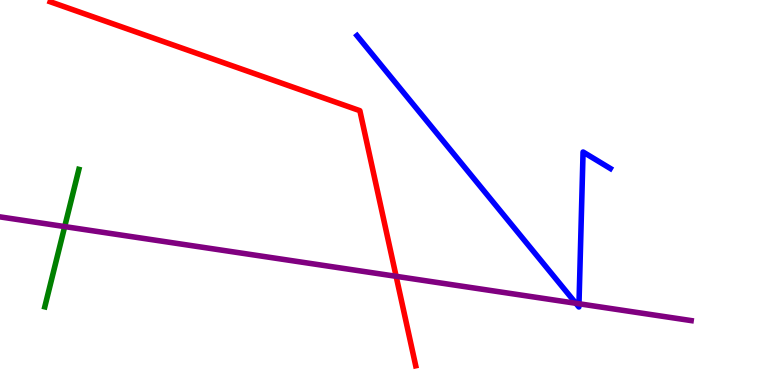[{'lines': ['blue', 'red'], 'intersections': []}, {'lines': ['green', 'red'], 'intersections': []}, {'lines': ['purple', 'red'], 'intersections': [{'x': 5.11, 'y': 2.82}]}, {'lines': ['blue', 'green'], 'intersections': []}, {'lines': ['blue', 'purple'], 'intersections': [{'x': 7.43, 'y': 2.12}, {'x': 7.47, 'y': 2.11}]}, {'lines': ['green', 'purple'], 'intersections': [{'x': 0.835, 'y': 4.11}]}]